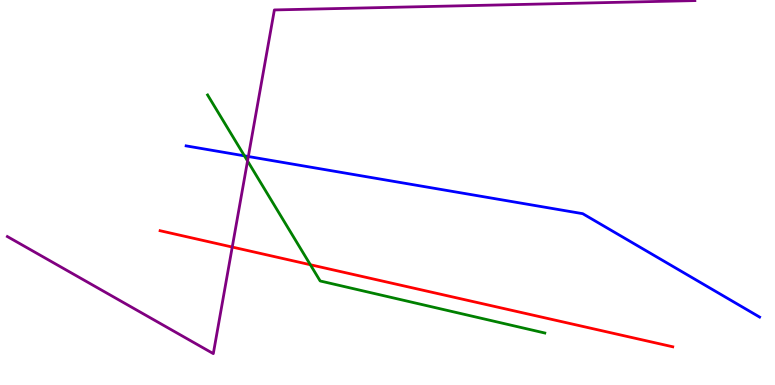[{'lines': ['blue', 'red'], 'intersections': []}, {'lines': ['green', 'red'], 'intersections': [{'x': 4.0, 'y': 3.12}]}, {'lines': ['purple', 'red'], 'intersections': [{'x': 3.0, 'y': 3.58}]}, {'lines': ['blue', 'green'], 'intersections': [{'x': 3.15, 'y': 5.95}]}, {'lines': ['blue', 'purple'], 'intersections': [{'x': 3.2, 'y': 5.93}]}, {'lines': ['green', 'purple'], 'intersections': [{'x': 3.19, 'y': 5.82}]}]